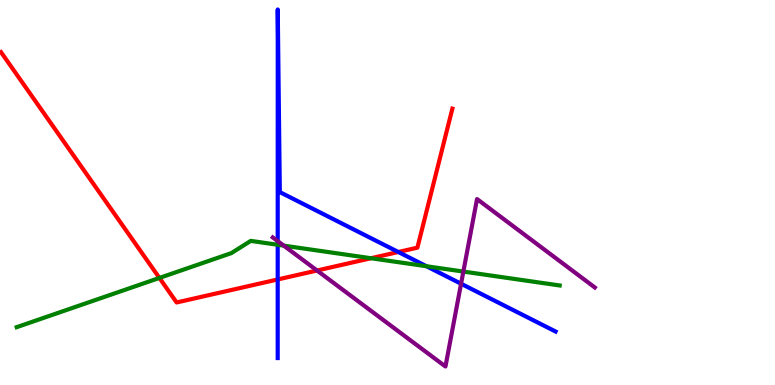[{'lines': ['blue', 'red'], 'intersections': [{'x': 3.58, 'y': 2.74}, {'x': 5.14, 'y': 3.45}]}, {'lines': ['green', 'red'], 'intersections': [{'x': 2.06, 'y': 2.78}, {'x': 4.79, 'y': 3.29}]}, {'lines': ['purple', 'red'], 'intersections': [{'x': 4.09, 'y': 2.97}]}, {'lines': ['blue', 'green'], 'intersections': [{'x': 3.58, 'y': 3.64}, {'x': 5.5, 'y': 3.08}]}, {'lines': ['blue', 'purple'], 'intersections': [{'x': 3.58, 'y': 3.74}, {'x': 5.95, 'y': 2.63}]}, {'lines': ['green', 'purple'], 'intersections': [{'x': 3.66, 'y': 3.62}, {'x': 5.98, 'y': 2.95}]}]